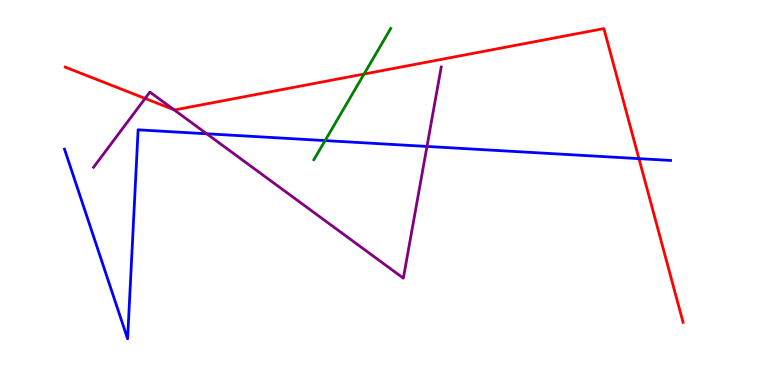[{'lines': ['blue', 'red'], 'intersections': [{'x': 8.24, 'y': 5.88}]}, {'lines': ['green', 'red'], 'intersections': [{'x': 4.7, 'y': 8.08}]}, {'lines': ['purple', 'red'], 'intersections': [{'x': 1.87, 'y': 7.44}, {'x': 2.25, 'y': 7.15}]}, {'lines': ['blue', 'green'], 'intersections': [{'x': 4.19, 'y': 6.35}]}, {'lines': ['blue', 'purple'], 'intersections': [{'x': 2.67, 'y': 6.53}, {'x': 5.51, 'y': 6.2}]}, {'lines': ['green', 'purple'], 'intersections': []}]